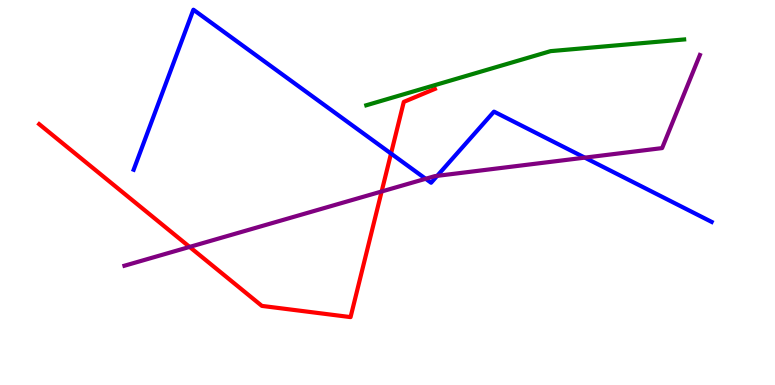[{'lines': ['blue', 'red'], 'intersections': [{'x': 5.05, 'y': 6.01}]}, {'lines': ['green', 'red'], 'intersections': []}, {'lines': ['purple', 'red'], 'intersections': [{'x': 2.45, 'y': 3.59}, {'x': 4.92, 'y': 5.03}]}, {'lines': ['blue', 'green'], 'intersections': []}, {'lines': ['blue', 'purple'], 'intersections': [{'x': 5.49, 'y': 5.36}, {'x': 5.64, 'y': 5.43}, {'x': 7.55, 'y': 5.91}]}, {'lines': ['green', 'purple'], 'intersections': []}]